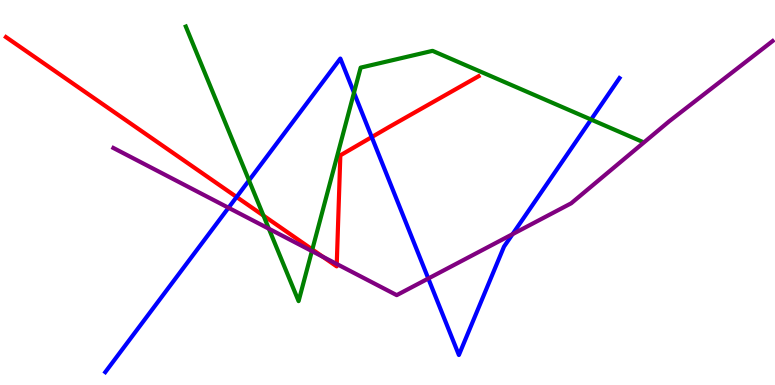[{'lines': ['blue', 'red'], 'intersections': [{'x': 3.05, 'y': 4.88}, {'x': 4.8, 'y': 6.44}]}, {'lines': ['green', 'red'], 'intersections': [{'x': 3.4, 'y': 4.4}, {'x': 4.03, 'y': 3.52}]}, {'lines': ['purple', 'red'], 'intersections': [{'x': 4.17, 'y': 3.33}, {'x': 4.35, 'y': 3.14}]}, {'lines': ['blue', 'green'], 'intersections': [{'x': 3.21, 'y': 5.31}, {'x': 4.57, 'y': 7.59}, {'x': 7.63, 'y': 6.89}]}, {'lines': ['blue', 'purple'], 'intersections': [{'x': 2.95, 'y': 4.6}, {'x': 5.53, 'y': 2.77}, {'x': 6.61, 'y': 3.92}]}, {'lines': ['green', 'purple'], 'intersections': [{'x': 3.47, 'y': 4.06}, {'x': 4.02, 'y': 3.48}]}]